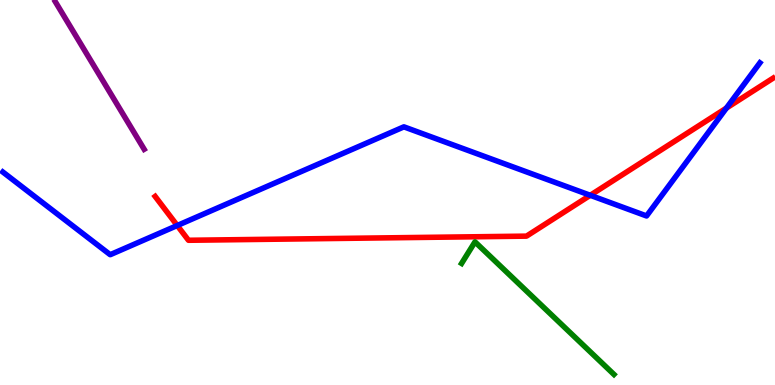[{'lines': ['blue', 'red'], 'intersections': [{'x': 2.29, 'y': 4.14}, {'x': 7.62, 'y': 4.93}, {'x': 9.37, 'y': 7.19}]}, {'lines': ['green', 'red'], 'intersections': []}, {'lines': ['purple', 'red'], 'intersections': []}, {'lines': ['blue', 'green'], 'intersections': []}, {'lines': ['blue', 'purple'], 'intersections': []}, {'lines': ['green', 'purple'], 'intersections': []}]